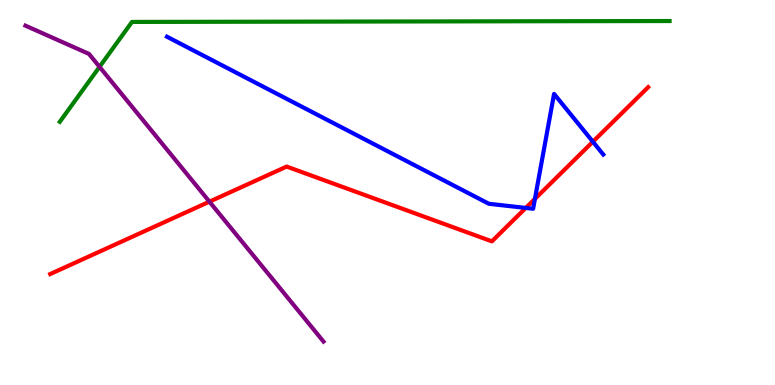[{'lines': ['blue', 'red'], 'intersections': [{'x': 6.78, 'y': 4.6}, {'x': 6.9, 'y': 4.83}, {'x': 7.65, 'y': 6.32}]}, {'lines': ['green', 'red'], 'intersections': []}, {'lines': ['purple', 'red'], 'intersections': [{'x': 2.7, 'y': 4.76}]}, {'lines': ['blue', 'green'], 'intersections': []}, {'lines': ['blue', 'purple'], 'intersections': []}, {'lines': ['green', 'purple'], 'intersections': [{'x': 1.28, 'y': 8.26}]}]